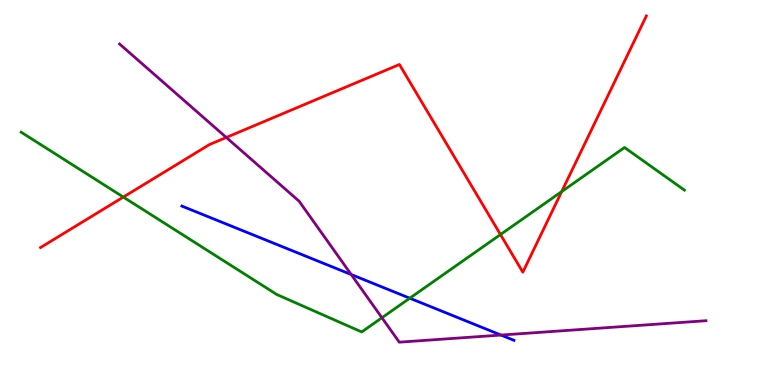[{'lines': ['blue', 'red'], 'intersections': []}, {'lines': ['green', 'red'], 'intersections': [{'x': 1.59, 'y': 4.88}, {'x': 6.46, 'y': 3.91}, {'x': 7.25, 'y': 5.02}]}, {'lines': ['purple', 'red'], 'intersections': [{'x': 2.92, 'y': 6.43}]}, {'lines': ['blue', 'green'], 'intersections': [{'x': 5.29, 'y': 2.25}]}, {'lines': ['blue', 'purple'], 'intersections': [{'x': 4.53, 'y': 2.87}, {'x': 6.46, 'y': 1.3}]}, {'lines': ['green', 'purple'], 'intersections': [{'x': 4.93, 'y': 1.75}]}]